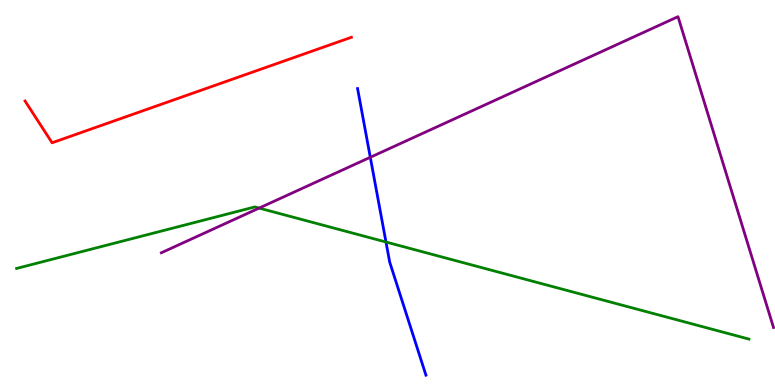[{'lines': ['blue', 'red'], 'intersections': []}, {'lines': ['green', 'red'], 'intersections': []}, {'lines': ['purple', 'red'], 'intersections': []}, {'lines': ['blue', 'green'], 'intersections': [{'x': 4.98, 'y': 3.71}]}, {'lines': ['blue', 'purple'], 'intersections': [{'x': 4.78, 'y': 5.91}]}, {'lines': ['green', 'purple'], 'intersections': [{'x': 3.34, 'y': 4.6}]}]